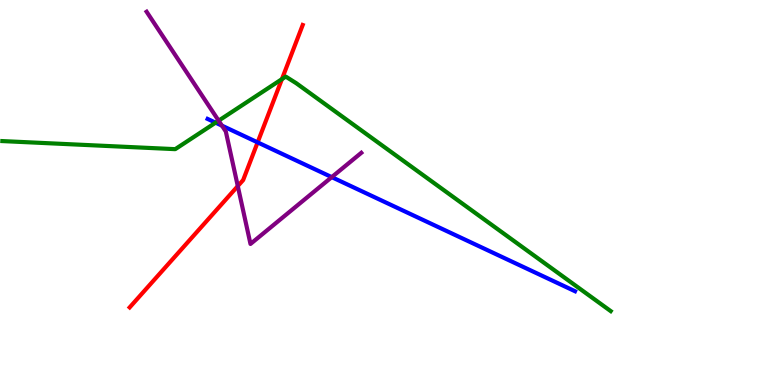[{'lines': ['blue', 'red'], 'intersections': [{'x': 3.32, 'y': 6.3}]}, {'lines': ['green', 'red'], 'intersections': [{'x': 3.64, 'y': 7.94}]}, {'lines': ['purple', 'red'], 'intersections': [{'x': 3.07, 'y': 5.17}]}, {'lines': ['blue', 'green'], 'intersections': [{'x': 2.78, 'y': 6.81}]}, {'lines': ['blue', 'purple'], 'intersections': [{'x': 2.86, 'y': 6.74}, {'x': 4.28, 'y': 5.4}]}, {'lines': ['green', 'purple'], 'intersections': [{'x': 2.82, 'y': 6.87}]}]